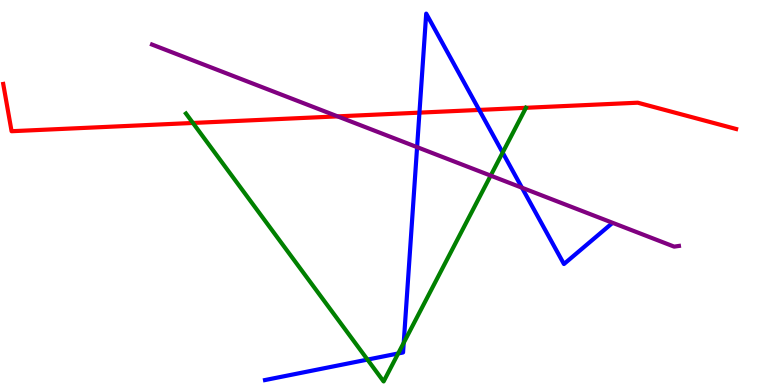[{'lines': ['blue', 'red'], 'intersections': [{'x': 5.41, 'y': 7.07}, {'x': 6.18, 'y': 7.14}]}, {'lines': ['green', 'red'], 'intersections': [{'x': 2.49, 'y': 6.81}, {'x': 6.79, 'y': 7.2}]}, {'lines': ['purple', 'red'], 'intersections': [{'x': 4.36, 'y': 6.98}]}, {'lines': ['blue', 'green'], 'intersections': [{'x': 4.74, 'y': 0.66}, {'x': 5.14, 'y': 0.819}, {'x': 5.21, 'y': 1.1}, {'x': 6.49, 'y': 6.04}]}, {'lines': ['blue', 'purple'], 'intersections': [{'x': 5.38, 'y': 6.18}, {'x': 6.74, 'y': 5.12}]}, {'lines': ['green', 'purple'], 'intersections': [{'x': 6.33, 'y': 5.44}]}]